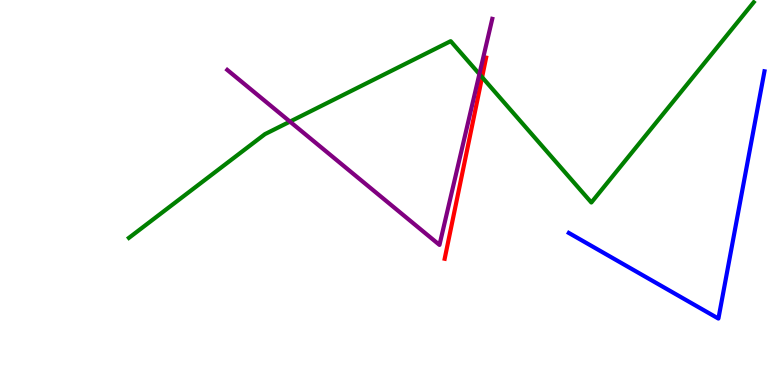[{'lines': ['blue', 'red'], 'intersections': []}, {'lines': ['green', 'red'], 'intersections': [{'x': 6.22, 'y': 8.0}]}, {'lines': ['purple', 'red'], 'intersections': []}, {'lines': ['blue', 'green'], 'intersections': []}, {'lines': ['blue', 'purple'], 'intersections': []}, {'lines': ['green', 'purple'], 'intersections': [{'x': 3.74, 'y': 6.84}, {'x': 6.19, 'y': 8.08}]}]